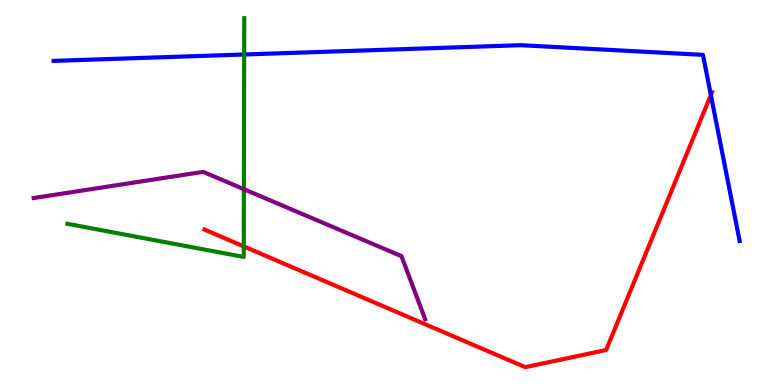[{'lines': ['blue', 'red'], 'intersections': [{'x': 9.17, 'y': 7.53}]}, {'lines': ['green', 'red'], 'intersections': [{'x': 3.15, 'y': 3.6}]}, {'lines': ['purple', 'red'], 'intersections': []}, {'lines': ['blue', 'green'], 'intersections': [{'x': 3.15, 'y': 8.58}]}, {'lines': ['blue', 'purple'], 'intersections': []}, {'lines': ['green', 'purple'], 'intersections': [{'x': 3.15, 'y': 5.09}]}]